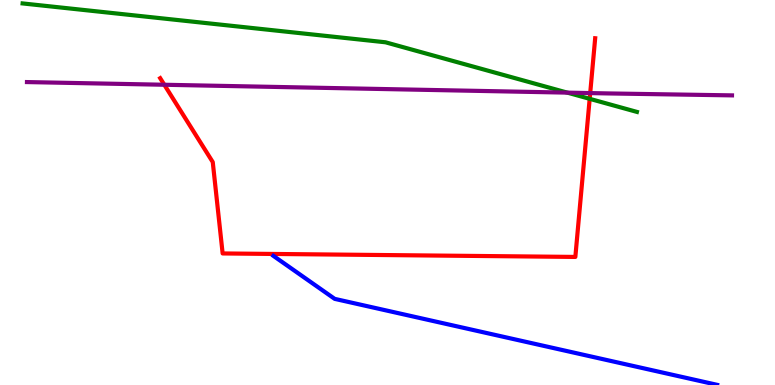[{'lines': ['blue', 'red'], 'intersections': []}, {'lines': ['green', 'red'], 'intersections': [{'x': 7.61, 'y': 7.43}]}, {'lines': ['purple', 'red'], 'intersections': [{'x': 2.12, 'y': 7.8}, {'x': 7.62, 'y': 7.58}]}, {'lines': ['blue', 'green'], 'intersections': []}, {'lines': ['blue', 'purple'], 'intersections': []}, {'lines': ['green', 'purple'], 'intersections': [{'x': 7.32, 'y': 7.59}]}]